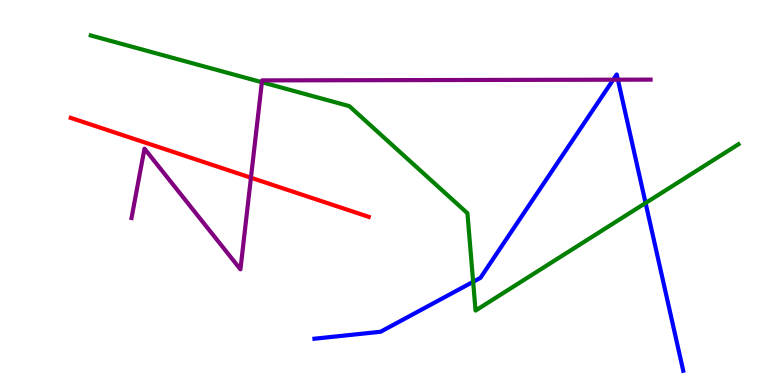[{'lines': ['blue', 'red'], 'intersections': []}, {'lines': ['green', 'red'], 'intersections': []}, {'lines': ['purple', 'red'], 'intersections': [{'x': 3.24, 'y': 5.38}]}, {'lines': ['blue', 'green'], 'intersections': [{'x': 6.11, 'y': 2.68}, {'x': 8.33, 'y': 4.73}]}, {'lines': ['blue', 'purple'], 'intersections': [{'x': 7.91, 'y': 7.93}, {'x': 7.97, 'y': 7.93}]}, {'lines': ['green', 'purple'], 'intersections': [{'x': 3.38, 'y': 7.86}]}]